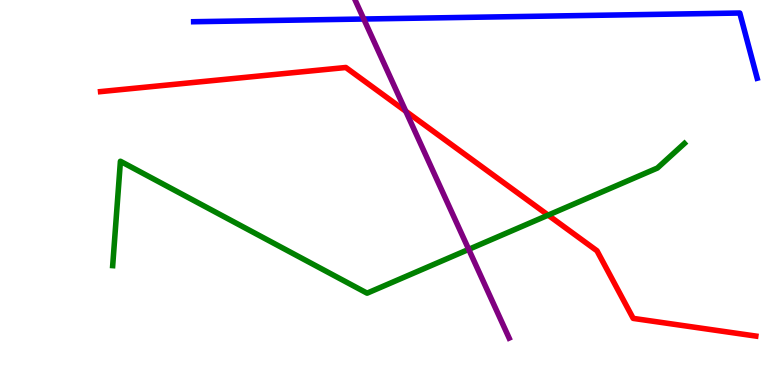[{'lines': ['blue', 'red'], 'intersections': []}, {'lines': ['green', 'red'], 'intersections': [{'x': 7.07, 'y': 4.41}]}, {'lines': ['purple', 'red'], 'intersections': [{'x': 5.24, 'y': 7.11}]}, {'lines': ['blue', 'green'], 'intersections': []}, {'lines': ['blue', 'purple'], 'intersections': [{'x': 4.69, 'y': 9.51}]}, {'lines': ['green', 'purple'], 'intersections': [{'x': 6.05, 'y': 3.52}]}]